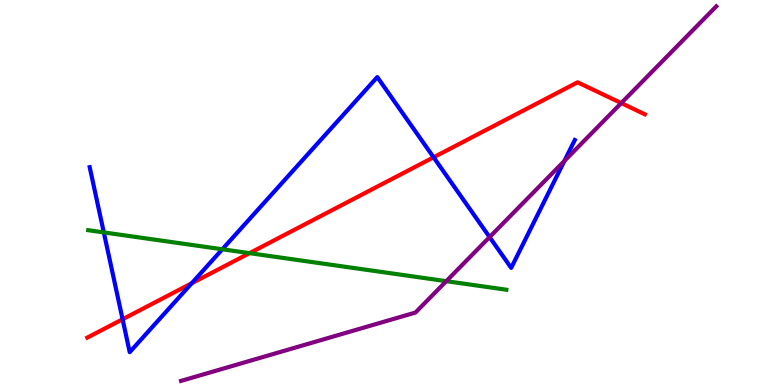[{'lines': ['blue', 'red'], 'intersections': [{'x': 1.58, 'y': 1.71}, {'x': 2.47, 'y': 2.64}, {'x': 5.59, 'y': 5.91}]}, {'lines': ['green', 'red'], 'intersections': [{'x': 3.22, 'y': 3.42}]}, {'lines': ['purple', 'red'], 'intersections': [{'x': 8.02, 'y': 7.32}]}, {'lines': ['blue', 'green'], 'intersections': [{'x': 1.34, 'y': 3.96}, {'x': 2.87, 'y': 3.53}]}, {'lines': ['blue', 'purple'], 'intersections': [{'x': 6.32, 'y': 3.84}, {'x': 7.28, 'y': 5.82}]}, {'lines': ['green', 'purple'], 'intersections': [{'x': 5.76, 'y': 2.7}]}]